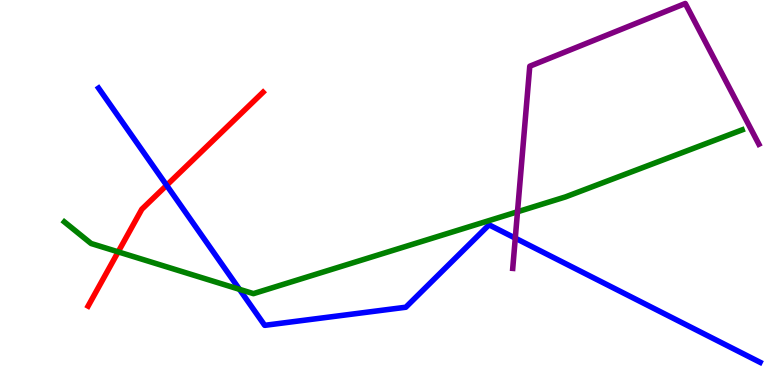[{'lines': ['blue', 'red'], 'intersections': [{'x': 2.15, 'y': 5.19}]}, {'lines': ['green', 'red'], 'intersections': [{'x': 1.52, 'y': 3.46}]}, {'lines': ['purple', 'red'], 'intersections': []}, {'lines': ['blue', 'green'], 'intersections': [{'x': 3.09, 'y': 2.49}]}, {'lines': ['blue', 'purple'], 'intersections': [{'x': 6.65, 'y': 3.81}]}, {'lines': ['green', 'purple'], 'intersections': [{'x': 6.68, 'y': 4.5}]}]